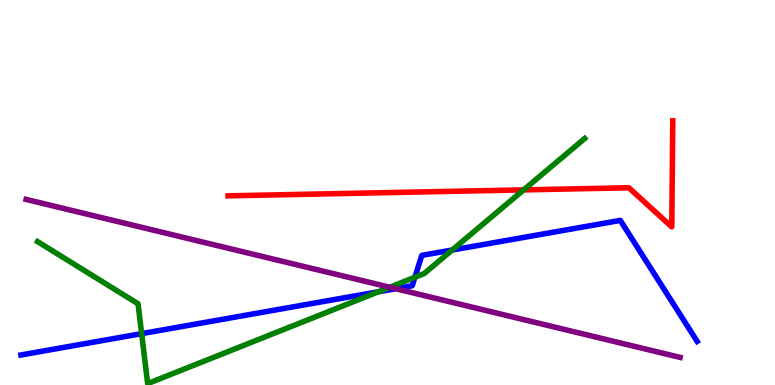[{'lines': ['blue', 'red'], 'intersections': []}, {'lines': ['green', 'red'], 'intersections': [{'x': 6.76, 'y': 5.07}]}, {'lines': ['purple', 'red'], 'intersections': []}, {'lines': ['blue', 'green'], 'intersections': [{'x': 1.83, 'y': 1.33}, {'x': 4.88, 'y': 2.42}, {'x': 5.35, 'y': 2.8}, {'x': 5.83, 'y': 3.51}]}, {'lines': ['blue', 'purple'], 'intersections': [{'x': 5.11, 'y': 2.5}]}, {'lines': ['green', 'purple'], 'intersections': [{'x': 5.03, 'y': 2.54}]}]